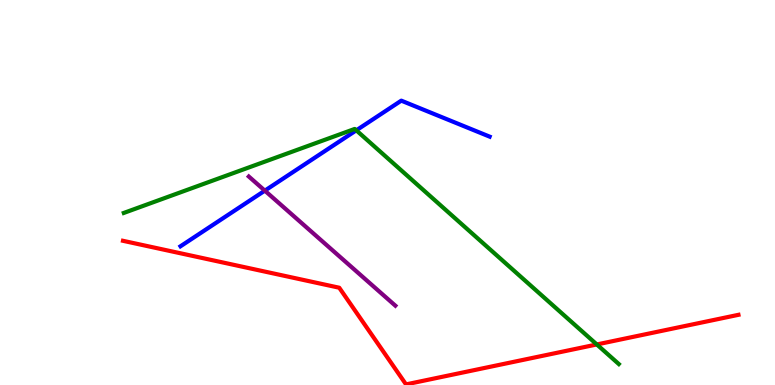[{'lines': ['blue', 'red'], 'intersections': []}, {'lines': ['green', 'red'], 'intersections': [{'x': 7.7, 'y': 1.05}]}, {'lines': ['purple', 'red'], 'intersections': []}, {'lines': ['blue', 'green'], 'intersections': [{'x': 4.6, 'y': 6.61}]}, {'lines': ['blue', 'purple'], 'intersections': [{'x': 3.42, 'y': 5.05}]}, {'lines': ['green', 'purple'], 'intersections': []}]